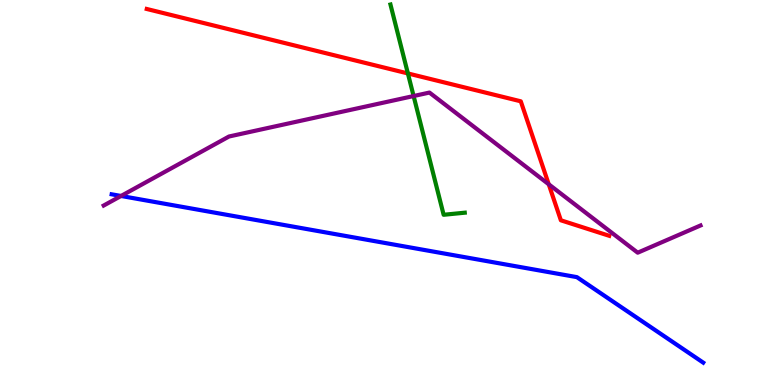[{'lines': ['blue', 'red'], 'intersections': []}, {'lines': ['green', 'red'], 'intersections': [{'x': 5.26, 'y': 8.09}]}, {'lines': ['purple', 'red'], 'intersections': [{'x': 7.08, 'y': 5.21}]}, {'lines': ['blue', 'green'], 'intersections': []}, {'lines': ['blue', 'purple'], 'intersections': [{'x': 1.56, 'y': 4.91}]}, {'lines': ['green', 'purple'], 'intersections': [{'x': 5.34, 'y': 7.51}]}]